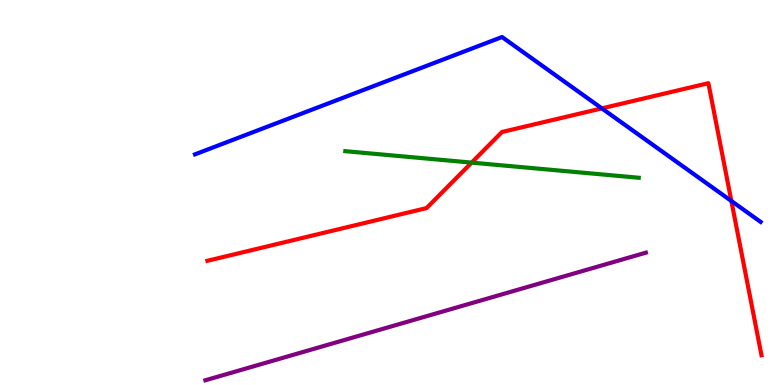[{'lines': ['blue', 'red'], 'intersections': [{'x': 7.77, 'y': 7.18}, {'x': 9.44, 'y': 4.78}]}, {'lines': ['green', 'red'], 'intersections': [{'x': 6.09, 'y': 5.78}]}, {'lines': ['purple', 'red'], 'intersections': []}, {'lines': ['blue', 'green'], 'intersections': []}, {'lines': ['blue', 'purple'], 'intersections': []}, {'lines': ['green', 'purple'], 'intersections': []}]